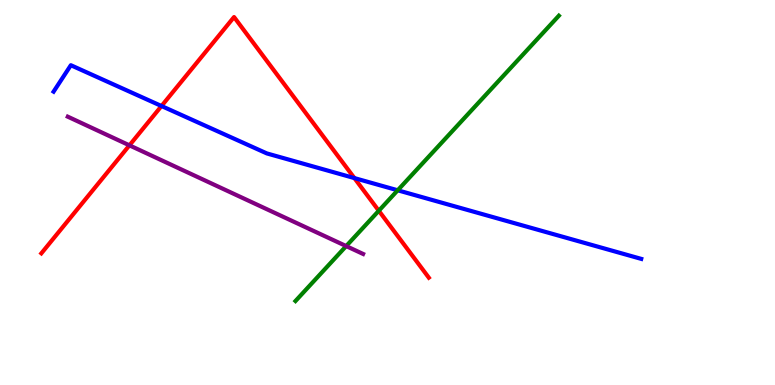[{'lines': ['blue', 'red'], 'intersections': [{'x': 2.08, 'y': 7.25}, {'x': 4.57, 'y': 5.37}]}, {'lines': ['green', 'red'], 'intersections': [{'x': 4.89, 'y': 4.53}]}, {'lines': ['purple', 'red'], 'intersections': [{'x': 1.67, 'y': 6.23}]}, {'lines': ['blue', 'green'], 'intersections': [{'x': 5.13, 'y': 5.06}]}, {'lines': ['blue', 'purple'], 'intersections': []}, {'lines': ['green', 'purple'], 'intersections': [{'x': 4.47, 'y': 3.61}]}]